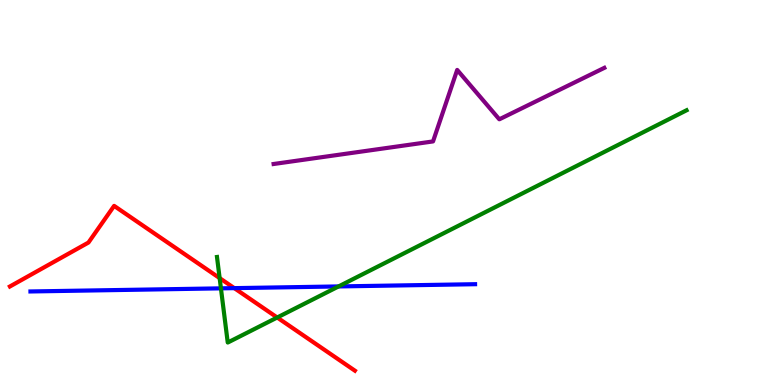[{'lines': ['blue', 'red'], 'intersections': [{'x': 3.02, 'y': 2.52}]}, {'lines': ['green', 'red'], 'intersections': [{'x': 2.83, 'y': 2.78}, {'x': 3.58, 'y': 1.75}]}, {'lines': ['purple', 'red'], 'intersections': []}, {'lines': ['blue', 'green'], 'intersections': [{'x': 2.85, 'y': 2.51}, {'x': 4.37, 'y': 2.56}]}, {'lines': ['blue', 'purple'], 'intersections': []}, {'lines': ['green', 'purple'], 'intersections': []}]